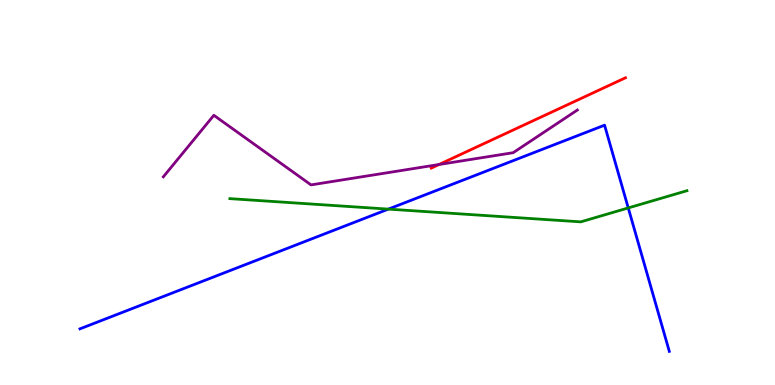[{'lines': ['blue', 'red'], 'intersections': []}, {'lines': ['green', 'red'], 'intersections': []}, {'lines': ['purple', 'red'], 'intersections': [{'x': 5.66, 'y': 5.73}]}, {'lines': ['blue', 'green'], 'intersections': [{'x': 5.01, 'y': 4.57}, {'x': 8.11, 'y': 4.6}]}, {'lines': ['blue', 'purple'], 'intersections': []}, {'lines': ['green', 'purple'], 'intersections': []}]